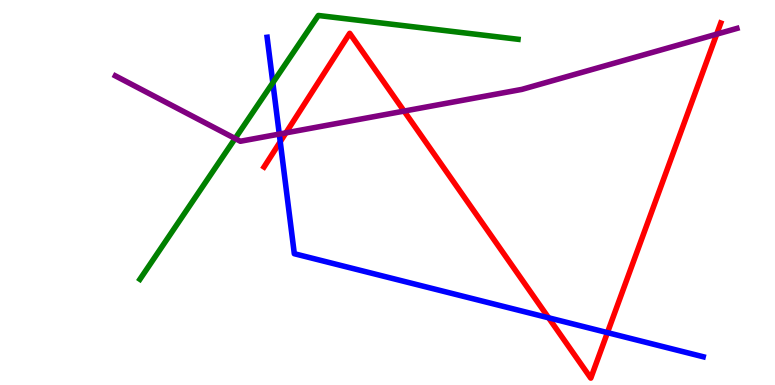[{'lines': ['blue', 'red'], 'intersections': [{'x': 3.62, 'y': 6.32}, {'x': 7.08, 'y': 1.75}, {'x': 7.84, 'y': 1.36}]}, {'lines': ['green', 'red'], 'intersections': []}, {'lines': ['purple', 'red'], 'intersections': [{'x': 3.69, 'y': 6.55}, {'x': 5.21, 'y': 7.11}, {'x': 9.25, 'y': 9.11}]}, {'lines': ['blue', 'green'], 'intersections': [{'x': 3.52, 'y': 7.85}]}, {'lines': ['blue', 'purple'], 'intersections': [{'x': 3.6, 'y': 6.52}]}, {'lines': ['green', 'purple'], 'intersections': [{'x': 3.03, 'y': 6.4}]}]